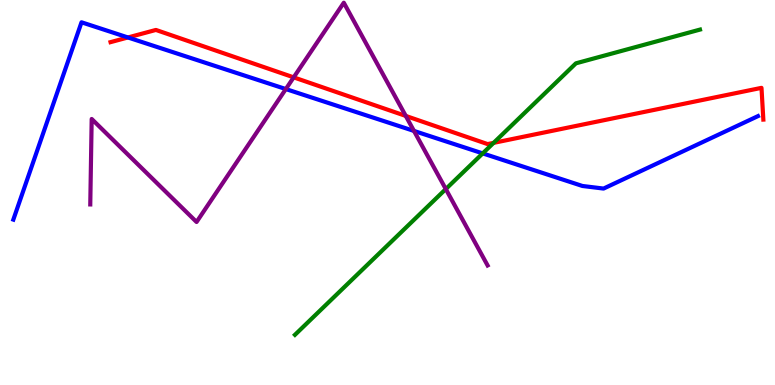[{'lines': ['blue', 'red'], 'intersections': [{'x': 1.65, 'y': 9.03}]}, {'lines': ['green', 'red'], 'intersections': [{'x': 6.37, 'y': 6.29}]}, {'lines': ['purple', 'red'], 'intersections': [{'x': 3.79, 'y': 7.99}, {'x': 5.24, 'y': 6.99}]}, {'lines': ['blue', 'green'], 'intersections': [{'x': 6.23, 'y': 6.02}]}, {'lines': ['blue', 'purple'], 'intersections': [{'x': 3.69, 'y': 7.69}, {'x': 5.34, 'y': 6.6}]}, {'lines': ['green', 'purple'], 'intersections': [{'x': 5.75, 'y': 5.09}]}]